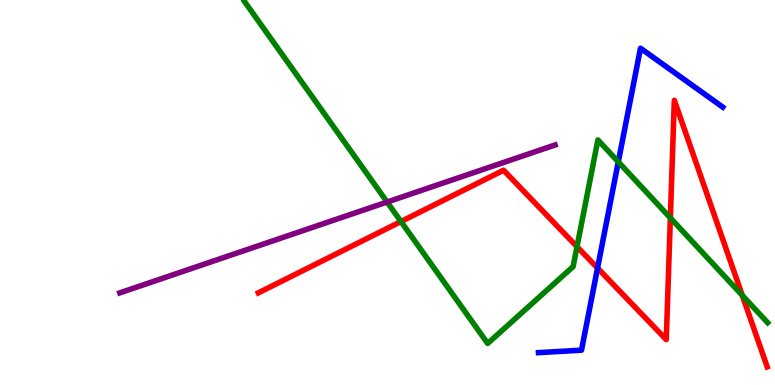[{'lines': ['blue', 'red'], 'intersections': [{'x': 7.71, 'y': 3.04}]}, {'lines': ['green', 'red'], 'intersections': [{'x': 5.17, 'y': 4.25}, {'x': 7.45, 'y': 3.59}, {'x': 8.65, 'y': 4.34}, {'x': 9.58, 'y': 2.33}]}, {'lines': ['purple', 'red'], 'intersections': []}, {'lines': ['blue', 'green'], 'intersections': [{'x': 7.98, 'y': 5.8}]}, {'lines': ['blue', 'purple'], 'intersections': []}, {'lines': ['green', 'purple'], 'intersections': [{'x': 4.99, 'y': 4.75}]}]